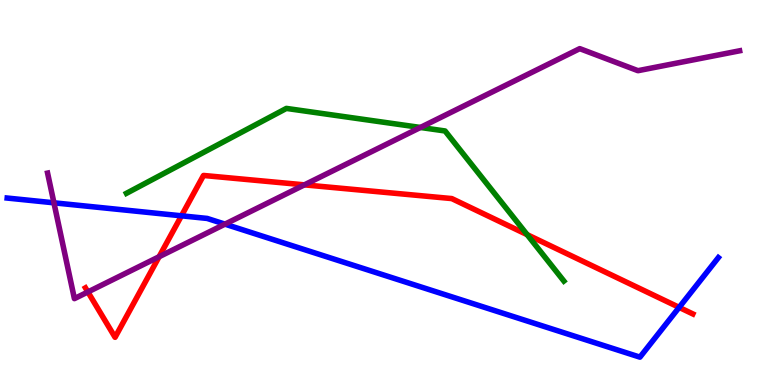[{'lines': ['blue', 'red'], 'intersections': [{'x': 2.34, 'y': 4.39}, {'x': 8.76, 'y': 2.02}]}, {'lines': ['green', 'red'], 'intersections': [{'x': 6.8, 'y': 3.91}]}, {'lines': ['purple', 'red'], 'intersections': [{'x': 1.13, 'y': 2.42}, {'x': 2.05, 'y': 3.33}, {'x': 3.93, 'y': 5.2}]}, {'lines': ['blue', 'green'], 'intersections': []}, {'lines': ['blue', 'purple'], 'intersections': [{'x': 0.696, 'y': 4.73}, {'x': 2.9, 'y': 4.18}]}, {'lines': ['green', 'purple'], 'intersections': [{'x': 5.42, 'y': 6.69}]}]